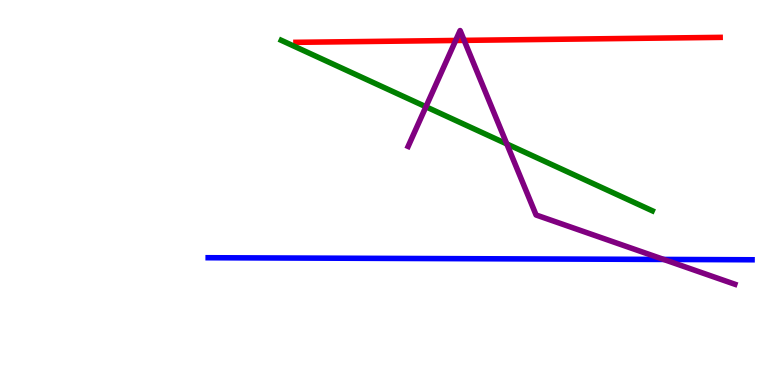[{'lines': ['blue', 'red'], 'intersections': []}, {'lines': ['green', 'red'], 'intersections': []}, {'lines': ['purple', 'red'], 'intersections': [{'x': 5.88, 'y': 8.95}, {'x': 5.99, 'y': 8.95}]}, {'lines': ['blue', 'green'], 'intersections': []}, {'lines': ['blue', 'purple'], 'intersections': [{'x': 8.56, 'y': 3.26}]}, {'lines': ['green', 'purple'], 'intersections': [{'x': 5.5, 'y': 7.23}, {'x': 6.54, 'y': 6.26}]}]